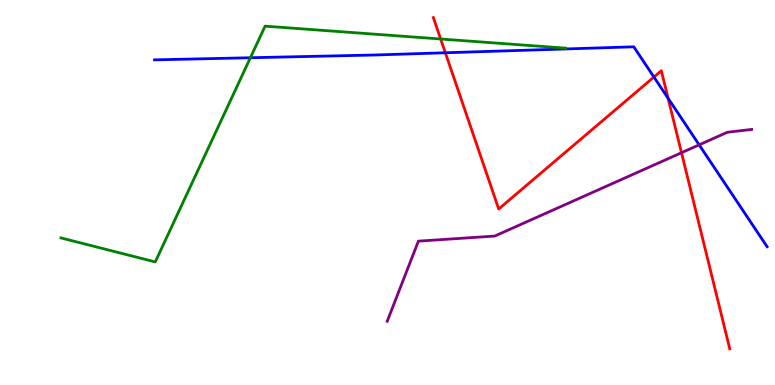[{'lines': ['blue', 'red'], 'intersections': [{'x': 5.75, 'y': 8.63}, {'x': 8.44, 'y': 8.0}, {'x': 8.62, 'y': 7.45}]}, {'lines': ['green', 'red'], 'intersections': [{'x': 5.69, 'y': 8.99}]}, {'lines': ['purple', 'red'], 'intersections': [{'x': 8.79, 'y': 6.03}]}, {'lines': ['blue', 'green'], 'intersections': [{'x': 3.23, 'y': 8.5}]}, {'lines': ['blue', 'purple'], 'intersections': [{'x': 9.02, 'y': 6.24}]}, {'lines': ['green', 'purple'], 'intersections': []}]